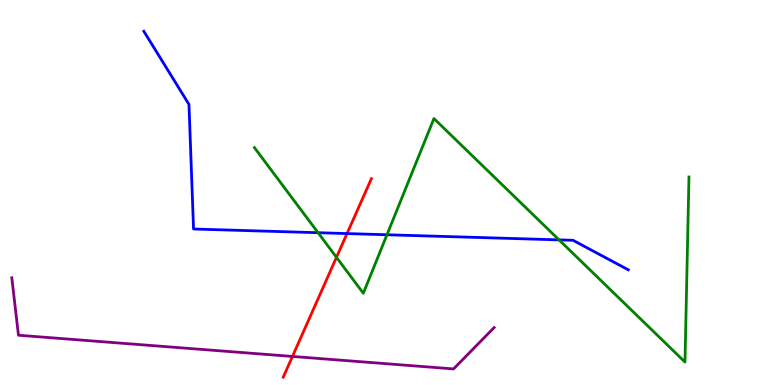[{'lines': ['blue', 'red'], 'intersections': [{'x': 4.48, 'y': 3.93}]}, {'lines': ['green', 'red'], 'intersections': [{'x': 4.34, 'y': 3.32}]}, {'lines': ['purple', 'red'], 'intersections': [{'x': 3.77, 'y': 0.742}]}, {'lines': ['blue', 'green'], 'intersections': [{'x': 4.1, 'y': 3.96}, {'x': 4.99, 'y': 3.9}, {'x': 7.21, 'y': 3.77}]}, {'lines': ['blue', 'purple'], 'intersections': []}, {'lines': ['green', 'purple'], 'intersections': []}]